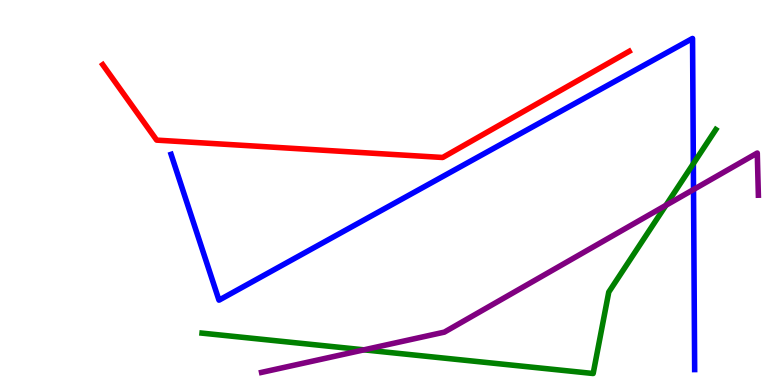[{'lines': ['blue', 'red'], 'intersections': []}, {'lines': ['green', 'red'], 'intersections': []}, {'lines': ['purple', 'red'], 'intersections': []}, {'lines': ['blue', 'green'], 'intersections': [{'x': 8.95, 'y': 5.75}]}, {'lines': ['blue', 'purple'], 'intersections': [{'x': 8.95, 'y': 5.08}]}, {'lines': ['green', 'purple'], 'intersections': [{'x': 4.7, 'y': 0.913}, {'x': 8.59, 'y': 4.67}]}]